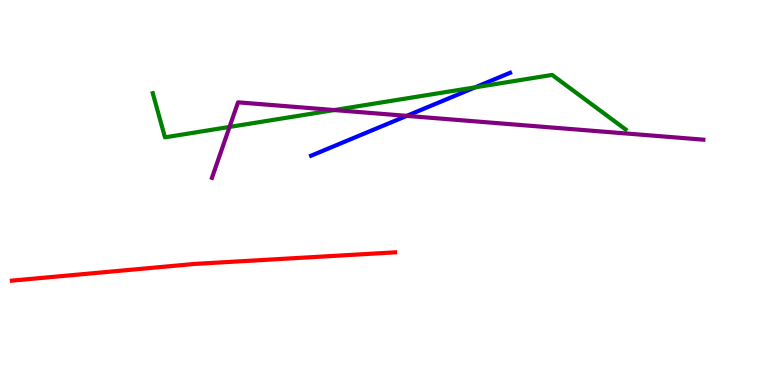[{'lines': ['blue', 'red'], 'intersections': []}, {'lines': ['green', 'red'], 'intersections': []}, {'lines': ['purple', 'red'], 'intersections': []}, {'lines': ['blue', 'green'], 'intersections': [{'x': 6.13, 'y': 7.73}]}, {'lines': ['blue', 'purple'], 'intersections': [{'x': 5.25, 'y': 6.99}]}, {'lines': ['green', 'purple'], 'intersections': [{'x': 2.96, 'y': 6.7}, {'x': 4.31, 'y': 7.14}]}]